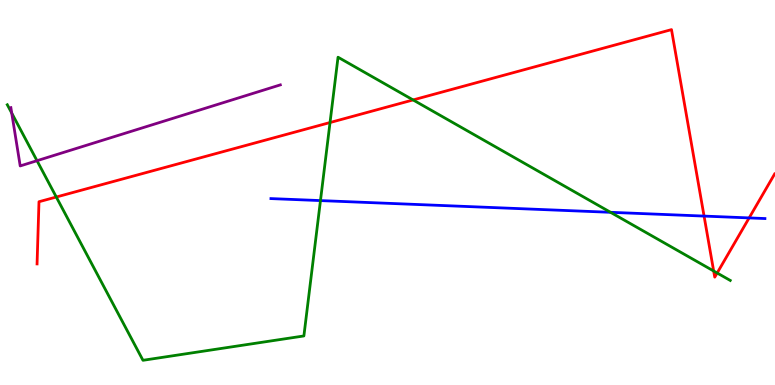[{'lines': ['blue', 'red'], 'intersections': [{'x': 9.08, 'y': 4.39}, {'x': 9.67, 'y': 4.34}]}, {'lines': ['green', 'red'], 'intersections': [{'x': 0.726, 'y': 4.88}, {'x': 4.26, 'y': 6.82}, {'x': 5.33, 'y': 7.4}, {'x': 9.21, 'y': 2.96}, {'x': 9.25, 'y': 2.91}]}, {'lines': ['purple', 'red'], 'intersections': []}, {'lines': ['blue', 'green'], 'intersections': [{'x': 4.14, 'y': 4.79}, {'x': 7.88, 'y': 4.49}]}, {'lines': ['blue', 'purple'], 'intersections': []}, {'lines': ['green', 'purple'], 'intersections': [{'x': 0.151, 'y': 7.06}, {'x': 0.478, 'y': 5.83}]}]